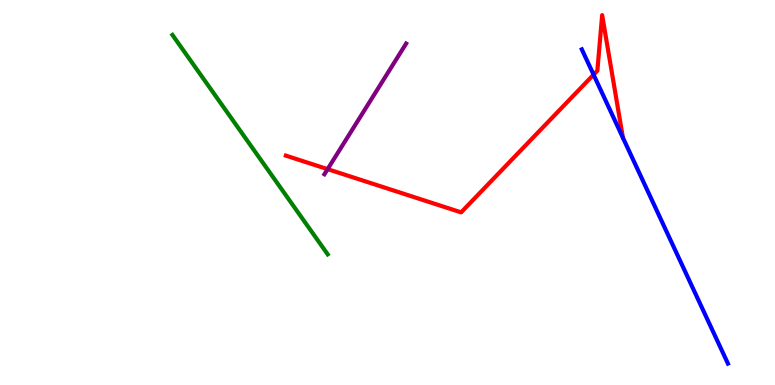[{'lines': ['blue', 'red'], 'intersections': [{'x': 7.66, 'y': 8.06}]}, {'lines': ['green', 'red'], 'intersections': []}, {'lines': ['purple', 'red'], 'intersections': [{'x': 4.23, 'y': 5.61}]}, {'lines': ['blue', 'green'], 'intersections': []}, {'lines': ['blue', 'purple'], 'intersections': []}, {'lines': ['green', 'purple'], 'intersections': []}]